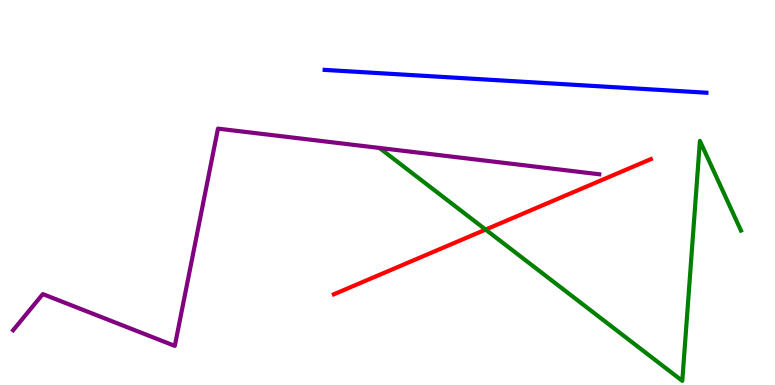[{'lines': ['blue', 'red'], 'intersections': []}, {'lines': ['green', 'red'], 'intersections': [{'x': 6.27, 'y': 4.04}]}, {'lines': ['purple', 'red'], 'intersections': []}, {'lines': ['blue', 'green'], 'intersections': []}, {'lines': ['blue', 'purple'], 'intersections': []}, {'lines': ['green', 'purple'], 'intersections': []}]